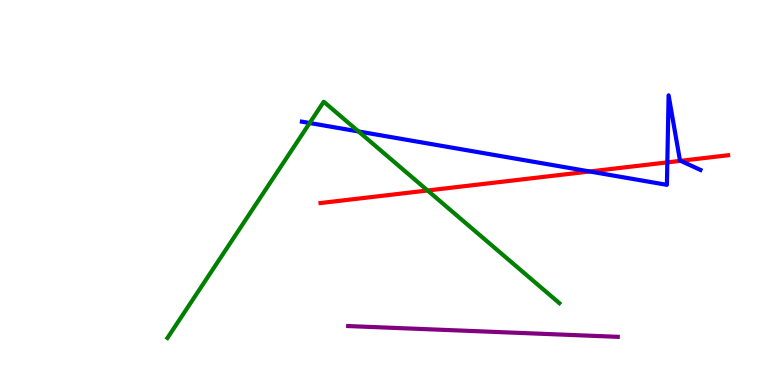[{'lines': ['blue', 'red'], 'intersections': [{'x': 7.61, 'y': 5.55}, {'x': 8.61, 'y': 5.78}, {'x': 8.78, 'y': 5.82}]}, {'lines': ['green', 'red'], 'intersections': [{'x': 5.52, 'y': 5.05}]}, {'lines': ['purple', 'red'], 'intersections': []}, {'lines': ['blue', 'green'], 'intersections': [{'x': 4.0, 'y': 6.8}, {'x': 4.63, 'y': 6.59}]}, {'lines': ['blue', 'purple'], 'intersections': []}, {'lines': ['green', 'purple'], 'intersections': []}]